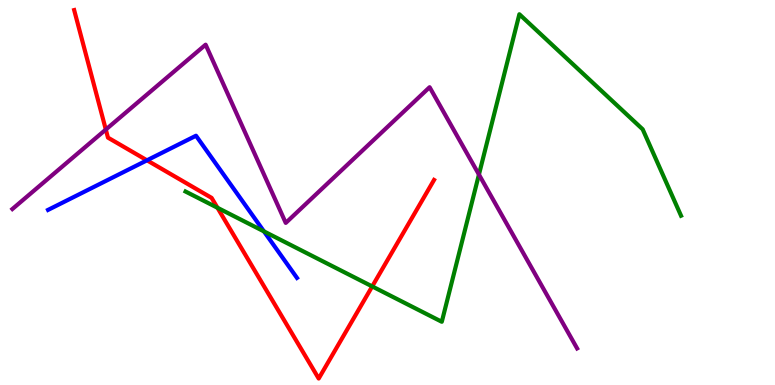[{'lines': ['blue', 'red'], 'intersections': [{'x': 1.9, 'y': 5.84}]}, {'lines': ['green', 'red'], 'intersections': [{'x': 2.81, 'y': 4.6}, {'x': 4.8, 'y': 2.56}]}, {'lines': ['purple', 'red'], 'intersections': [{'x': 1.37, 'y': 6.63}]}, {'lines': ['blue', 'green'], 'intersections': [{'x': 3.41, 'y': 3.99}]}, {'lines': ['blue', 'purple'], 'intersections': []}, {'lines': ['green', 'purple'], 'intersections': [{'x': 6.18, 'y': 5.47}]}]